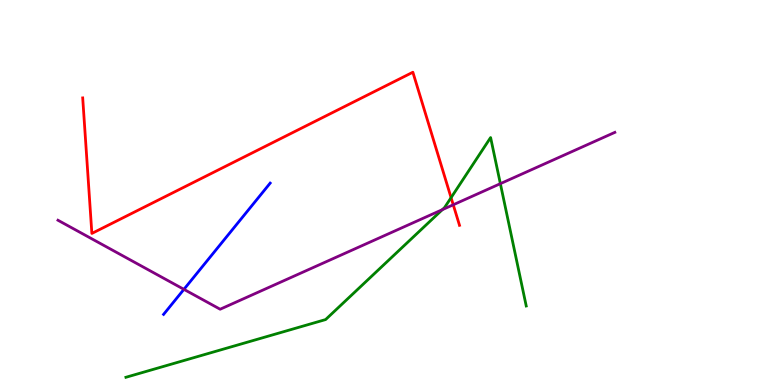[{'lines': ['blue', 'red'], 'intersections': []}, {'lines': ['green', 'red'], 'intersections': [{'x': 5.82, 'y': 4.87}]}, {'lines': ['purple', 'red'], 'intersections': [{'x': 5.85, 'y': 4.68}]}, {'lines': ['blue', 'green'], 'intersections': []}, {'lines': ['blue', 'purple'], 'intersections': [{'x': 2.37, 'y': 2.48}]}, {'lines': ['green', 'purple'], 'intersections': [{'x': 5.71, 'y': 4.55}, {'x': 6.46, 'y': 5.23}]}]